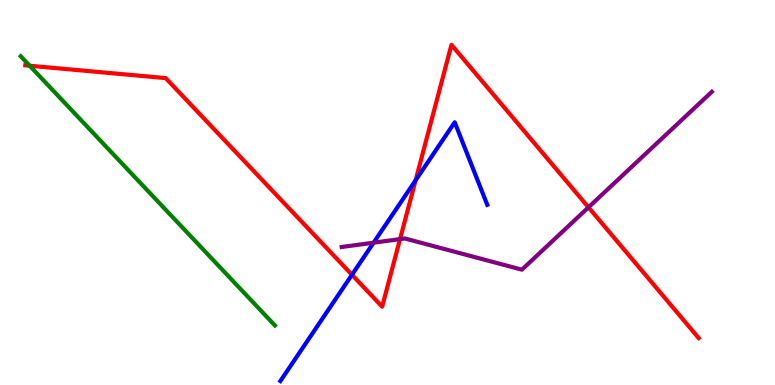[{'lines': ['blue', 'red'], 'intersections': [{'x': 4.54, 'y': 2.86}, {'x': 5.36, 'y': 5.32}]}, {'lines': ['green', 'red'], 'intersections': [{'x': 0.383, 'y': 8.29}]}, {'lines': ['purple', 'red'], 'intersections': [{'x': 5.16, 'y': 3.79}, {'x': 7.59, 'y': 4.61}]}, {'lines': ['blue', 'green'], 'intersections': []}, {'lines': ['blue', 'purple'], 'intersections': [{'x': 4.82, 'y': 3.7}]}, {'lines': ['green', 'purple'], 'intersections': []}]